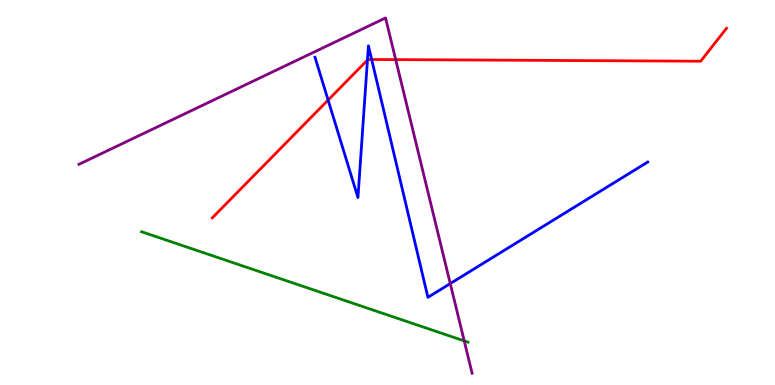[{'lines': ['blue', 'red'], 'intersections': [{'x': 4.23, 'y': 7.4}, {'x': 4.74, 'y': 8.44}, {'x': 4.8, 'y': 8.46}]}, {'lines': ['green', 'red'], 'intersections': []}, {'lines': ['purple', 'red'], 'intersections': [{'x': 5.11, 'y': 8.45}]}, {'lines': ['blue', 'green'], 'intersections': []}, {'lines': ['blue', 'purple'], 'intersections': [{'x': 5.81, 'y': 2.63}]}, {'lines': ['green', 'purple'], 'intersections': [{'x': 5.99, 'y': 1.15}]}]